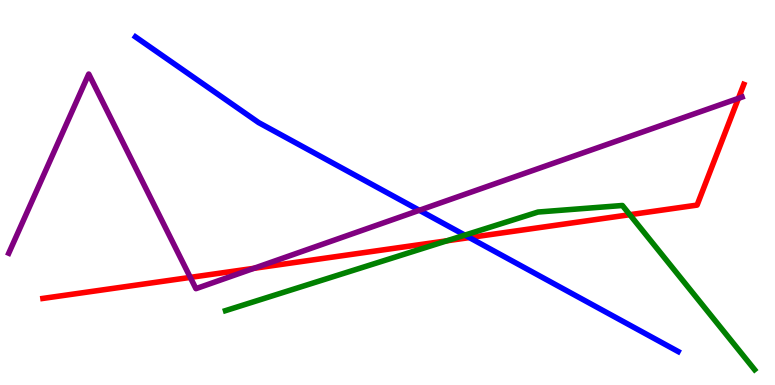[{'lines': ['blue', 'red'], 'intersections': [{'x': 6.06, 'y': 3.83}]}, {'lines': ['green', 'red'], 'intersections': [{'x': 5.77, 'y': 3.75}, {'x': 8.13, 'y': 4.42}]}, {'lines': ['purple', 'red'], 'intersections': [{'x': 2.46, 'y': 2.79}, {'x': 3.28, 'y': 3.03}, {'x': 9.53, 'y': 7.45}]}, {'lines': ['blue', 'green'], 'intersections': [{'x': 6.0, 'y': 3.89}]}, {'lines': ['blue', 'purple'], 'intersections': [{'x': 5.41, 'y': 4.54}]}, {'lines': ['green', 'purple'], 'intersections': []}]